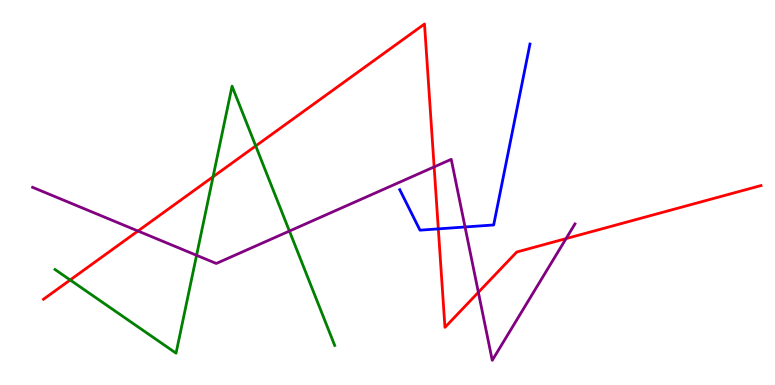[{'lines': ['blue', 'red'], 'intersections': [{'x': 5.66, 'y': 4.06}]}, {'lines': ['green', 'red'], 'intersections': [{'x': 0.905, 'y': 2.73}, {'x': 2.75, 'y': 5.41}, {'x': 3.3, 'y': 6.21}]}, {'lines': ['purple', 'red'], 'intersections': [{'x': 1.78, 'y': 4.0}, {'x': 5.6, 'y': 5.66}, {'x': 6.17, 'y': 2.41}, {'x': 7.3, 'y': 3.8}]}, {'lines': ['blue', 'green'], 'intersections': []}, {'lines': ['blue', 'purple'], 'intersections': [{'x': 6.0, 'y': 4.1}]}, {'lines': ['green', 'purple'], 'intersections': [{'x': 2.54, 'y': 3.37}, {'x': 3.73, 'y': 4.0}]}]